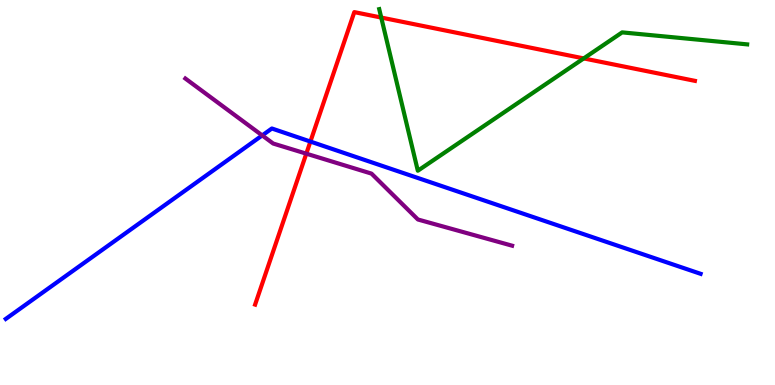[{'lines': ['blue', 'red'], 'intersections': [{'x': 4.01, 'y': 6.32}]}, {'lines': ['green', 'red'], 'intersections': [{'x': 4.92, 'y': 9.54}, {'x': 7.53, 'y': 8.48}]}, {'lines': ['purple', 'red'], 'intersections': [{'x': 3.95, 'y': 6.01}]}, {'lines': ['blue', 'green'], 'intersections': []}, {'lines': ['blue', 'purple'], 'intersections': [{'x': 3.38, 'y': 6.48}]}, {'lines': ['green', 'purple'], 'intersections': []}]